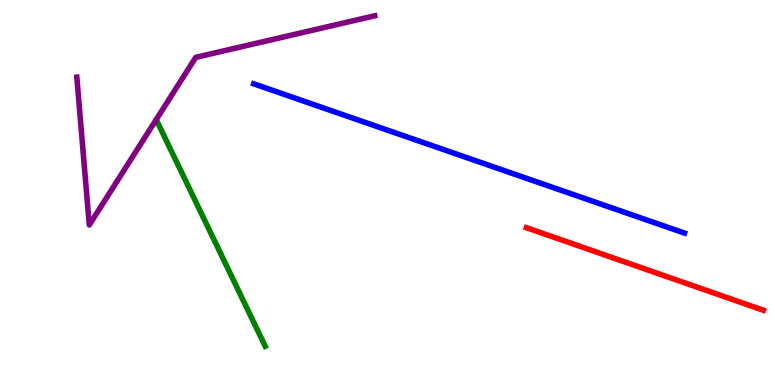[{'lines': ['blue', 'red'], 'intersections': []}, {'lines': ['green', 'red'], 'intersections': []}, {'lines': ['purple', 'red'], 'intersections': []}, {'lines': ['blue', 'green'], 'intersections': []}, {'lines': ['blue', 'purple'], 'intersections': []}, {'lines': ['green', 'purple'], 'intersections': []}]